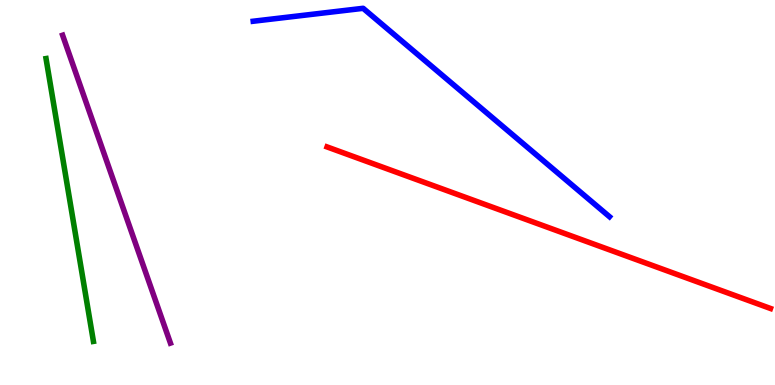[{'lines': ['blue', 'red'], 'intersections': []}, {'lines': ['green', 'red'], 'intersections': []}, {'lines': ['purple', 'red'], 'intersections': []}, {'lines': ['blue', 'green'], 'intersections': []}, {'lines': ['blue', 'purple'], 'intersections': []}, {'lines': ['green', 'purple'], 'intersections': []}]